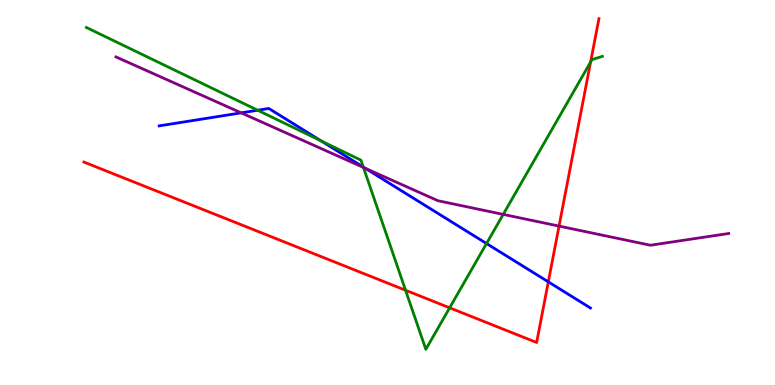[{'lines': ['blue', 'red'], 'intersections': [{'x': 7.08, 'y': 2.68}]}, {'lines': ['green', 'red'], 'intersections': [{'x': 5.23, 'y': 2.46}, {'x': 5.8, 'y': 2.0}, {'x': 7.62, 'y': 8.39}]}, {'lines': ['purple', 'red'], 'intersections': [{'x': 7.21, 'y': 4.13}]}, {'lines': ['blue', 'green'], 'intersections': [{'x': 3.32, 'y': 7.14}, {'x': 4.14, 'y': 6.34}, {'x': 4.69, 'y': 5.66}, {'x': 6.28, 'y': 3.67}]}, {'lines': ['blue', 'purple'], 'intersections': [{'x': 3.11, 'y': 7.07}, {'x': 4.71, 'y': 5.63}]}, {'lines': ['green', 'purple'], 'intersections': [{'x': 4.69, 'y': 5.65}, {'x': 6.49, 'y': 4.43}]}]